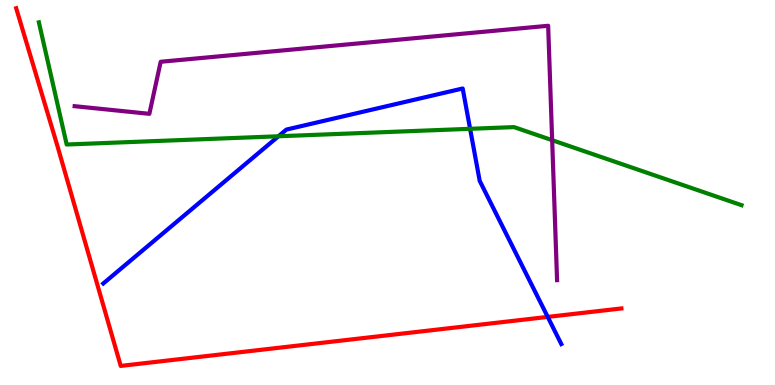[{'lines': ['blue', 'red'], 'intersections': [{'x': 7.07, 'y': 1.77}]}, {'lines': ['green', 'red'], 'intersections': []}, {'lines': ['purple', 'red'], 'intersections': []}, {'lines': ['blue', 'green'], 'intersections': [{'x': 3.59, 'y': 6.46}, {'x': 6.07, 'y': 6.65}]}, {'lines': ['blue', 'purple'], 'intersections': []}, {'lines': ['green', 'purple'], 'intersections': [{'x': 7.12, 'y': 6.36}]}]